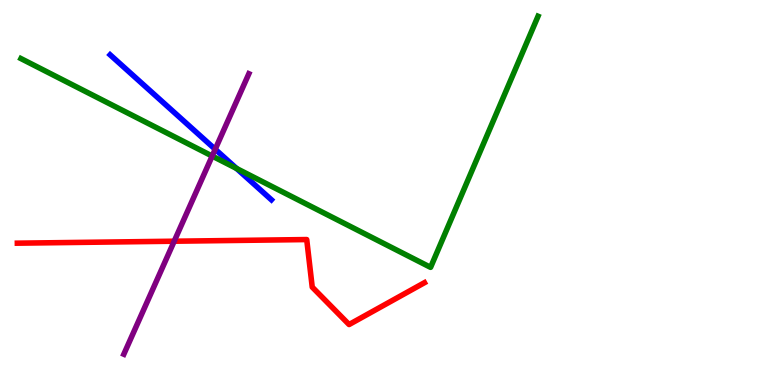[{'lines': ['blue', 'red'], 'intersections': []}, {'lines': ['green', 'red'], 'intersections': []}, {'lines': ['purple', 'red'], 'intersections': [{'x': 2.25, 'y': 3.73}]}, {'lines': ['blue', 'green'], 'intersections': [{'x': 3.05, 'y': 5.62}]}, {'lines': ['blue', 'purple'], 'intersections': [{'x': 2.78, 'y': 6.12}]}, {'lines': ['green', 'purple'], 'intersections': [{'x': 2.74, 'y': 5.95}]}]